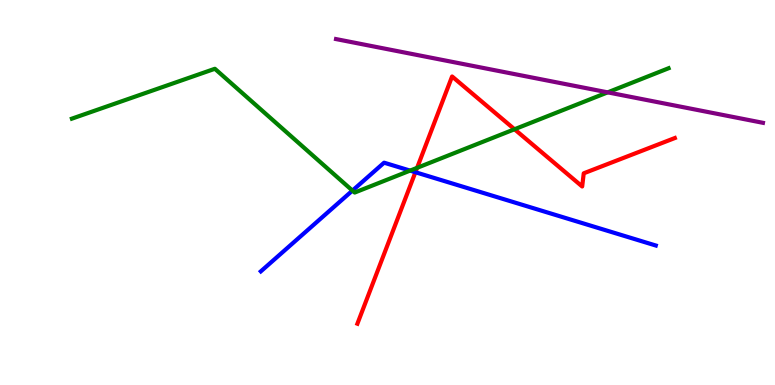[{'lines': ['blue', 'red'], 'intersections': [{'x': 5.36, 'y': 5.53}]}, {'lines': ['green', 'red'], 'intersections': [{'x': 5.38, 'y': 5.64}, {'x': 6.64, 'y': 6.64}]}, {'lines': ['purple', 'red'], 'intersections': []}, {'lines': ['blue', 'green'], 'intersections': [{'x': 4.55, 'y': 5.05}, {'x': 5.29, 'y': 5.57}]}, {'lines': ['blue', 'purple'], 'intersections': []}, {'lines': ['green', 'purple'], 'intersections': [{'x': 7.84, 'y': 7.6}]}]